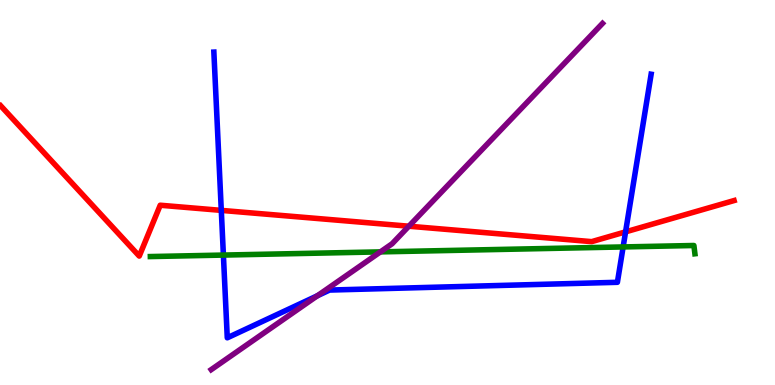[{'lines': ['blue', 'red'], 'intersections': [{'x': 2.86, 'y': 4.54}, {'x': 8.07, 'y': 3.98}]}, {'lines': ['green', 'red'], 'intersections': []}, {'lines': ['purple', 'red'], 'intersections': [{'x': 5.28, 'y': 4.12}]}, {'lines': ['blue', 'green'], 'intersections': [{'x': 2.88, 'y': 3.37}, {'x': 8.04, 'y': 3.59}]}, {'lines': ['blue', 'purple'], 'intersections': [{'x': 4.1, 'y': 2.32}]}, {'lines': ['green', 'purple'], 'intersections': [{'x': 4.91, 'y': 3.46}]}]